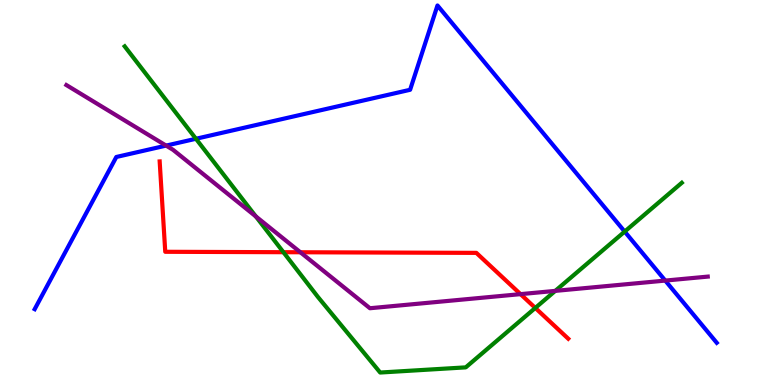[{'lines': ['blue', 'red'], 'intersections': []}, {'lines': ['green', 'red'], 'intersections': [{'x': 3.66, 'y': 3.45}, {'x': 6.91, 'y': 2.0}]}, {'lines': ['purple', 'red'], 'intersections': [{'x': 3.88, 'y': 3.45}, {'x': 6.72, 'y': 2.36}]}, {'lines': ['blue', 'green'], 'intersections': [{'x': 2.53, 'y': 6.4}, {'x': 8.06, 'y': 3.98}]}, {'lines': ['blue', 'purple'], 'intersections': [{'x': 2.14, 'y': 6.22}, {'x': 8.58, 'y': 2.71}]}, {'lines': ['green', 'purple'], 'intersections': [{'x': 3.3, 'y': 4.38}, {'x': 7.16, 'y': 2.44}]}]